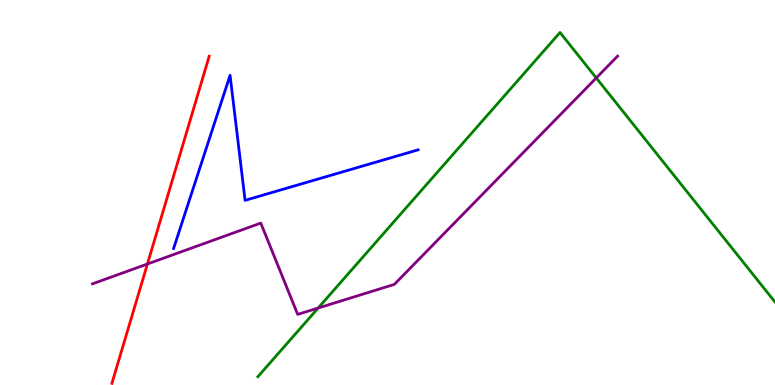[{'lines': ['blue', 'red'], 'intersections': []}, {'lines': ['green', 'red'], 'intersections': []}, {'lines': ['purple', 'red'], 'intersections': [{'x': 1.9, 'y': 3.14}]}, {'lines': ['blue', 'green'], 'intersections': []}, {'lines': ['blue', 'purple'], 'intersections': []}, {'lines': ['green', 'purple'], 'intersections': [{'x': 4.11, 'y': 2.0}, {'x': 7.69, 'y': 7.98}]}]